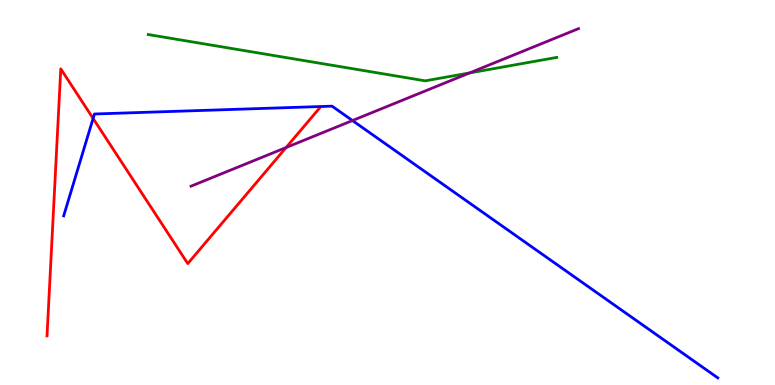[{'lines': ['blue', 'red'], 'intersections': [{'x': 1.2, 'y': 6.92}]}, {'lines': ['green', 'red'], 'intersections': []}, {'lines': ['purple', 'red'], 'intersections': [{'x': 3.69, 'y': 6.17}]}, {'lines': ['blue', 'green'], 'intersections': []}, {'lines': ['blue', 'purple'], 'intersections': [{'x': 4.55, 'y': 6.87}]}, {'lines': ['green', 'purple'], 'intersections': [{'x': 6.06, 'y': 8.11}]}]